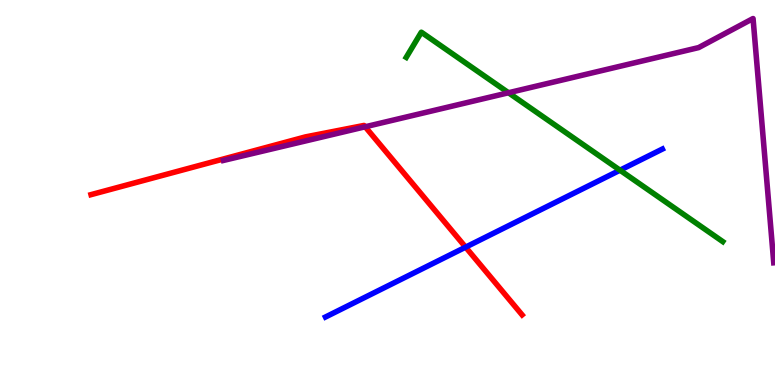[{'lines': ['blue', 'red'], 'intersections': [{'x': 6.01, 'y': 3.58}]}, {'lines': ['green', 'red'], 'intersections': []}, {'lines': ['purple', 'red'], 'intersections': [{'x': 4.71, 'y': 6.71}]}, {'lines': ['blue', 'green'], 'intersections': [{'x': 8.0, 'y': 5.58}]}, {'lines': ['blue', 'purple'], 'intersections': []}, {'lines': ['green', 'purple'], 'intersections': [{'x': 6.56, 'y': 7.59}]}]